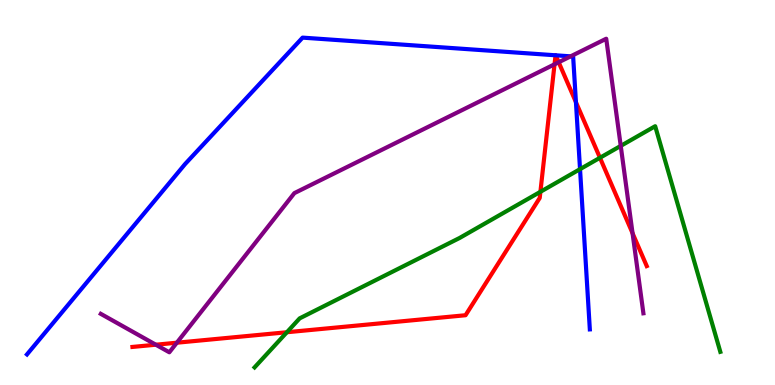[{'lines': ['blue', 'red'], 'intersections': [{'x': 7.17, 'y': 8.56}, {'x': 7.17, 'y': 8.56}, {'x': 7.43, 'y': 7.35}]}, {'lines': ['green', 'red'], 'intersections': [{'x': 3.7, 'y': 1.37}, {'x': 6.97, 'y': 5.02}, {'x': 7.74, 'y': 5.9}]}, {'lines': ['purple', 'red'], 'intersections': [{'x': 2.01, 'y': 1.05}, {'x': 2.28, 'y': 1.1}, {'x': 7.16, 'y': 8.33}, {'x': 7.21, 'y': 8.38}, {'x': 8.16, 'y': 3.94}]}, {'lines': ['blue', 'green'], 'intersections': [{'x': 7.48, 'y': 5.61}]}, {'lines': ['blue', 'purple'], 'intersections': [{'x': 7.36, 'y': 8.54}]}, {'lines': ['green', 'purple'], 'intersections': [{'x': 8.01, 'y': 6.21}]}]